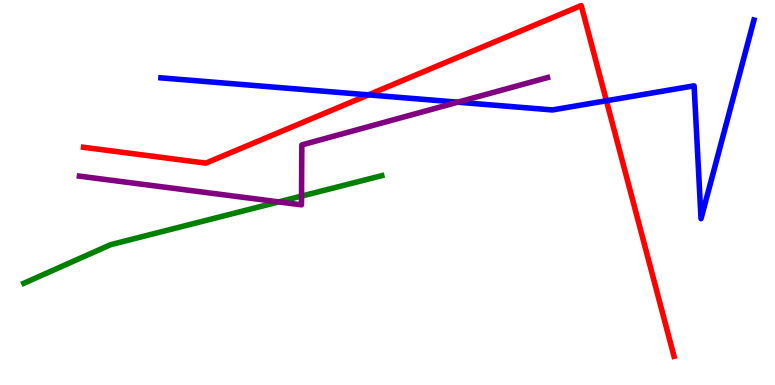[{'lines': ['blue', 'red'], 'intersections': [{'x': 4.75, 'y': 7.54}, {'x': 7.82, 'y': 7.38}]}, {'lines': ['green', 'red'], 'intersections': []}, {'lines': ['purple', 'red'], 'intersections': []}, {'lines': ['blue', 'green'], 'intersections': []}, {'lines': ['blue', 'purple'], 'intersections': [{'x': 5.91, 'y': 7.35}]}, {'lines': ['green', 'purple'], 'intersections': [{'x': 3.6, 'y': 4.76}, {'x': 3.89, 'y': 4.91}]}]